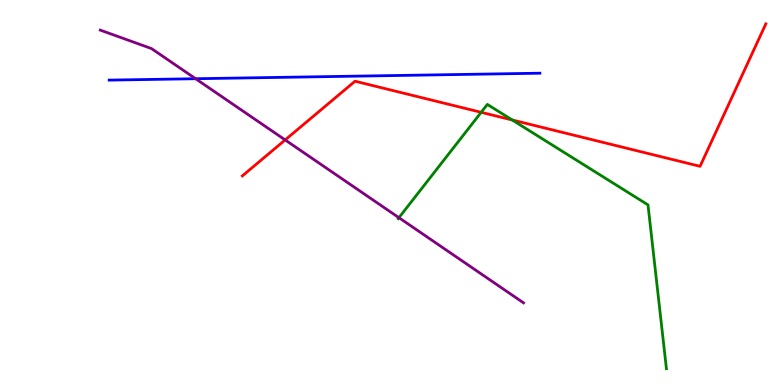[{'lines': ['blue', 'red'], 'intersections': []}, {'lines': ['green', 'red'], 'intersections': [{'x': 6.21, 'y': 7.08}, {'x': 6.61, 'y': 6.88}]}, {'lines': ['purple', 'red'], 'intersections': [{'x': 3.68, 'y': 6.37}]}, {'lines': ['blue', 'green'], 'intersections': []}, {'lines': ['blue', 'purple'], 'intersections': [{'x': 2.52, 'y': 7.96}]}, {'lines': ['green', 'purple'], 'intersections': [{'x': 5.15, 'y': 4.35}]}]